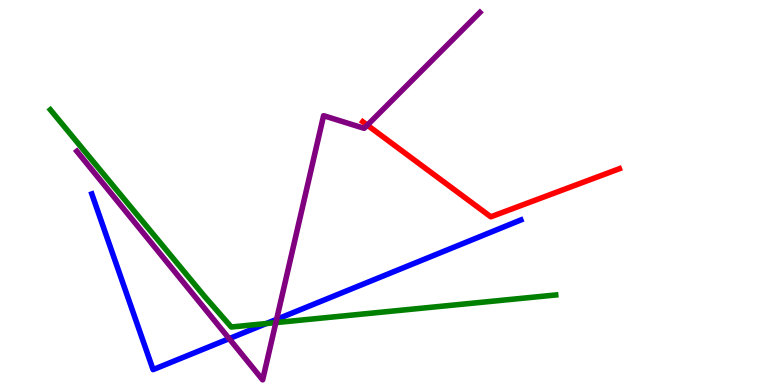[{'lines': ['blue', 'red'], 'intersections': []}, {'lines': ['green', 'red'], 'intersections': []}, {'lines': ['purple', 'red'], 'intersections': [{'x': 4.74, 'y': 6.75}]}, {'lines': ['blue', 'green'], 'intersections': [{'x': 3.44, 'y': 1.6}]}, {'lines': ['blue', 'purple'], 'intersections': [{'x': 2.96, 'y': 1.2}, {'x': 3.57, 'y': 1.71}]}, {'lines': ['green', 'purple'], 'intersections': [{'x': 3.56, 'y': 1.62}]}]